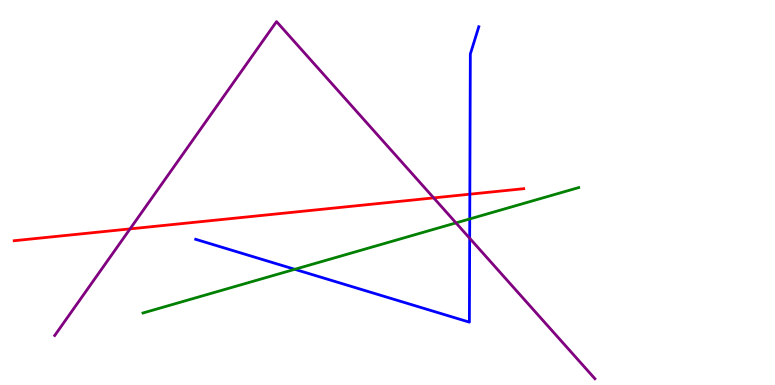[{'lines': ['blue', 'red'], 'intersections': [{'x': 6.06, 'y': 4.96}]}, {'lines': ['green', 'red'], 'intersections': []}, {'lines': ['purple', 'red'], 'intersections': [{'x': 1.68, 'y': 4.05}, {'x': 5.6, 'y': 4.86}]}, {'lines': ['blue', 'green'], 'intersections': [{'x': 3.8, 'y': 3.01}, {'x': 6.06, 'y': 4.31}]}, {'lines': ['blue', 'purple'], 'intersections': [{'x': 6.06, 'y': 3.81}]}, {'lines': ['green', 'purple'], 'intersections': [{'x': 5.88, 'y': 4.21}]}]